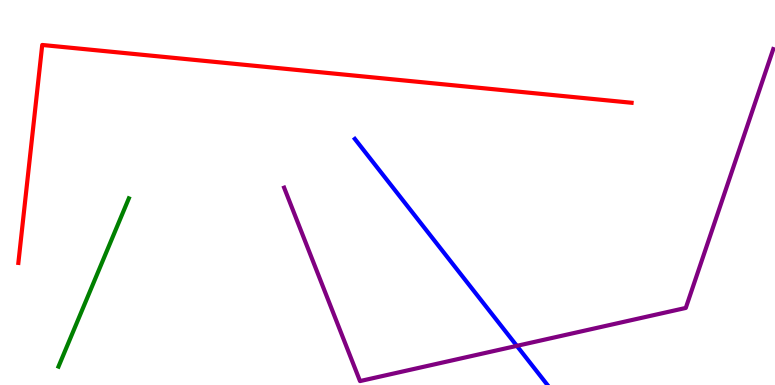[{'lines': ['blue', 'red'], 'intersections': []}, {'lines': ['green', 'red'], 'intersections': []}, {'lines': ['purple', 'red'], 'intersections': []}, {'lines': ['blue', 'green'], 'intersections': []}, {'lines': ['blue', 'purple'], 'intersections': [{'x': 6.67, 'y': 1.02}]}, {'lines': ['green', 'purple'], 'intersections': []}]